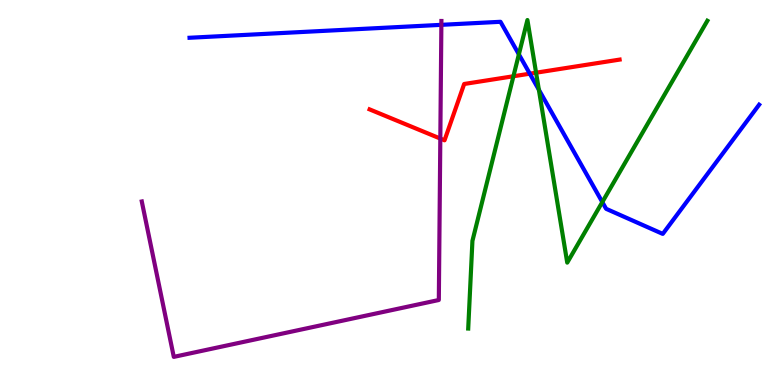[{'lines': ['blue', 'red'], 'intersections': [{'x': 6.84, 'y': 8.09}]}, {'lines': ['green', 'red'], 'intersections': [{'x': 6.62, 'y': 8.02}, {'x': 6.92, 'y': 8.11}]}, {'lines': ['purple', 'red'], 'intersections': [{'x': 5.68, 'y': 6.4}]}, {'lines': ['blue', 'green'], 'intersections': [{'x': 6.7, 'y': 8.59}, {'x': 6.95, 'y': 7.67}, {'x': 7.77, 'y': 4.75}]}, {'lines': ['blue', 'purple'], 'intersections': [{'x': 5.7, 'y': 9.36}]}, {'lines': ['green', 'purple'], 'intersections': []}]